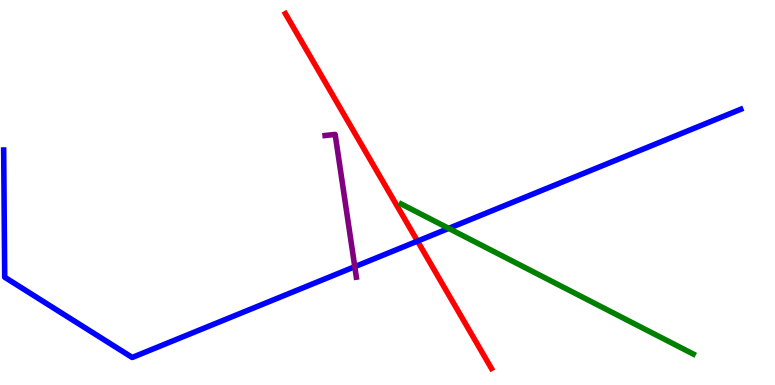[{'lines': ['blue', 'red'], 'intersections': [{'x': 5.39, 'y': 3.74}]}, {'lines': ['green', 'red'], 'intersections': []}, {'lines': ['purple', 'red'], 'intersections': []}, {'lines': ['blue', 'green'], 'intersections': [{'x': 5.79, 'y': 4.07}]}, {'lines': ['blue', 'purple'], 'intersections': [{'x': 4.58, 'y': 3.07}]}, {'lines': ['green', 'purple'], 'intersections': []}]